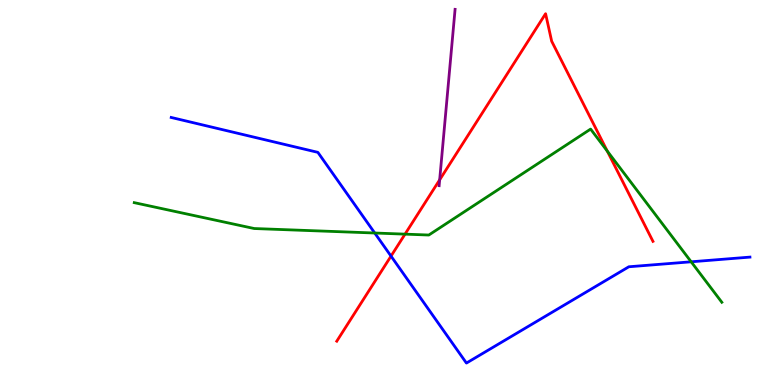[{'lines': ['blue', 'red'], 'intersections': [{'x': 5.05, 'y': 3.35}]}, {'lines': ['green', 'red'], 'intersections': [{'x': 5.23, 'y': 3.92}, {'x': 7.84, 'y': 6.08}]}, {'lines': ['purple', 'red'], 'intersections': [{'x': 5.67, 'y': 5.33}]}, {'lines': ['blue', 'green'], 'intersections': [{'x': 4.84, 'y': 3.95}, {'x': 8.92, 'y': 3.2}]}, {'lines': ['blue', 'purple'], 'intersections': []}, {'lines': ['green', 'purple'], 'intersections': []}]